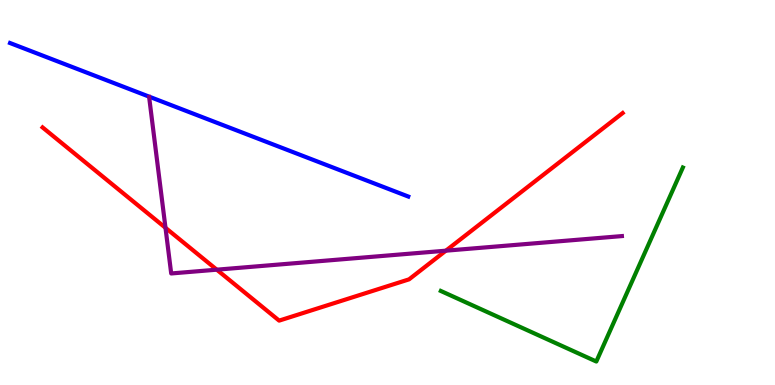[{'lines': ['blue', 'red'], 'intersections': []}, {'lines': ['green', 'red'], 'intersections': []}, {'lines': ['purple', 'red'], 'intersections': [{'x': 2.14, 'y': 4.08}, {'x': 2.8, 'y': 3.0}, {'x': 5.75, 'y': 3.49}]}, {'lines': ['blue', 'green'], 'intersections': []}, {'lines': ['blue', 'purple'], 'intersections': []}, {'lines': ['green', 'purple'], 'intersections': []}]